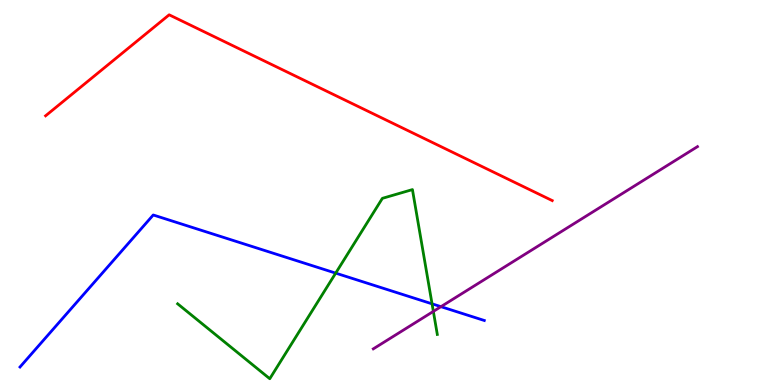[{'lines': ['blue', 'red'], 'intersections': []}, {'lines': ['green', 'red'], 'intersections': []}, {'lines': ['purple', 'red'], 'intersections': []}, {'lines': ['blue', 'green'], 'intersections': [{'x': 4.33, 'y': 2.91}, {'x': 5.57, 'y': 2.11}]}, {'lines': ['blue', 'purple'], 'intersections': [{'x': 5.69, 'y': 2.03}]}, {'lines': ['green', 'purple'], 'intersections': [{'x': 5.59, 'y': 1.91}]}]